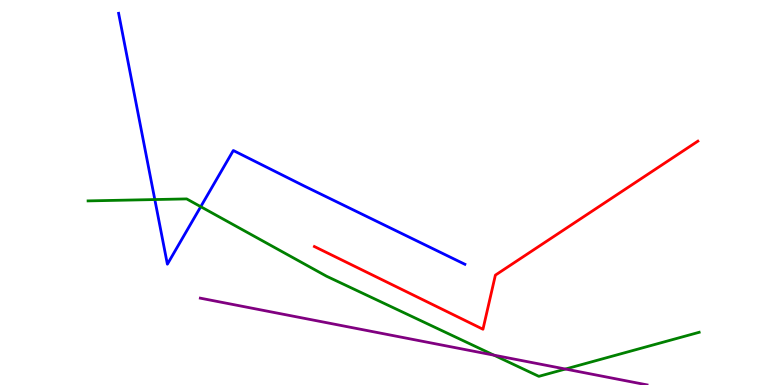[{'lines': ['blue', 'red'], 'intersections': []}, {'lines': ['green', 'red'], 'intersections': []}, {'lines': ['purple', 'red'], 'intersections': []}, {'lines': ['blue', 'green'], 'intersections': [{'x': 2.0, 'y': 4.82}, {'x': 2.59, 'y': 4.63}]}, {'lines': ['blue', 'purple'], 'intersections': []}, {'lines': ['green', 'purple'], 'intersections': [{'x': 6.37, 'y': 0.775}, {'x': 7.3, 'y': 0.415}]}]